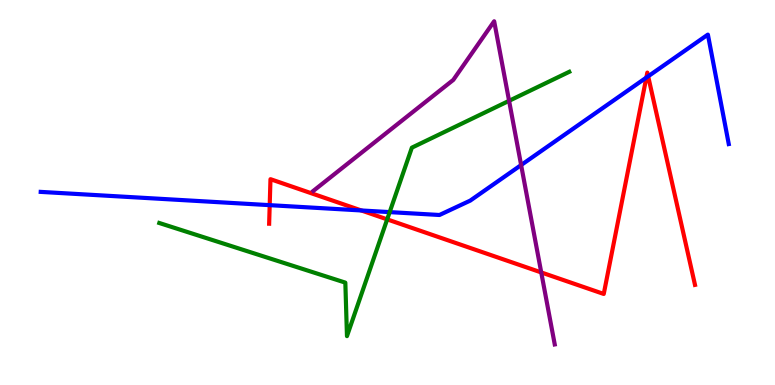[{'lines': ['blue', 'red'], 'intersections': [{'x': 3.48, 'y': 4.67}, {'x': 4.66, 'y': 4.53}, {'x': 8.34, 'y': 7.98}, {'x': 8.36, 'y': 8.02}]}, {'lines': ['green', 'red'], 'intersections': [{'x': 5.0, 'y': 4.3}]}, {'lines': ['purple', 'red'], 'intersections': [{'x': 6.98, 'y': 2.92}]}, {'lines': ['blue', 'green'], 'intersections': [{'x': 5.03, 'y': 4.49}]}, {'lines': ['blue', 'purple'], 'intersections': [{'x': 6.72, 'y': 5.71}]}, {'lines': ['green', 'purple'], 'intersections': [{'x': 6.57, 'y': 7.38}]}]